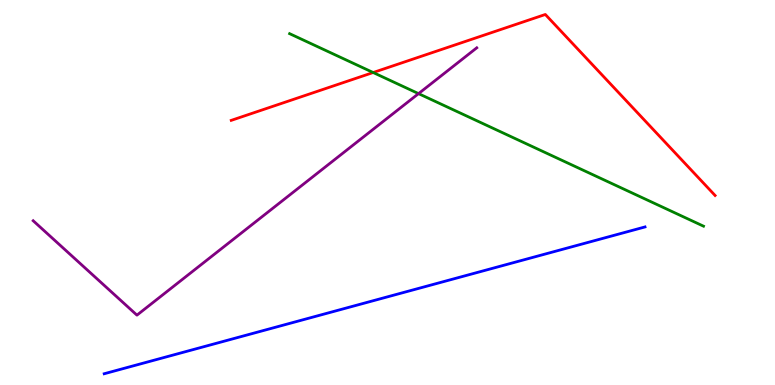[{'lines': ['blue', 'red'], 'intersections': []}, {'lines': ['green', 'red'], 'intersections': [{'x': 4.81, 'y': 8.12}]}, {'lines': ['purple', 'red'], 'intersections': []}, {'lines': ['blue', 'green'], 'intersections': []}, {'lines': ['blue', 'purple'], 'intersections': []}, {'lines': ['green', 'purple'], 'intersections': [{'x': 5.4, 'y': 7.57}]}]